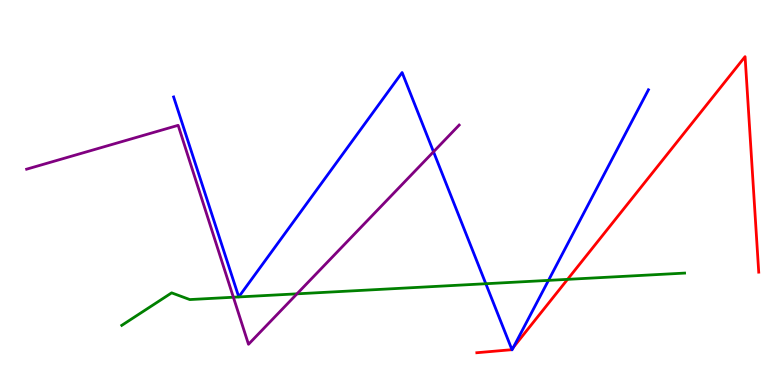[{'lines': ['blue', 'red'], 'intersections': [{'x': 6.6, 'y': 0.928}, {'x': 6.62, 'y': 0.98}]}, {'lines': ['green', 'red'], 'intersections': [{'x': 7.32, 'y': 2.74}]}, {'lines': ['purple', 'red'], 'intersections': []}, {'lines': ['blue', 'green'], 'intersections': [{'x': 6.27, 'y': 2.63}, {'x': 7.08, 'y': 2.72}]}, {'lines': ['blue', 'purple'], 'intersections': [{'x': 5.59, 'y': 6.06}]}, {'lines': ['green', 'purple'], 'intersections': [{'x': 3.01, 'y': 2.28}, {'x': 3.83, 'y': 2.37}]}]